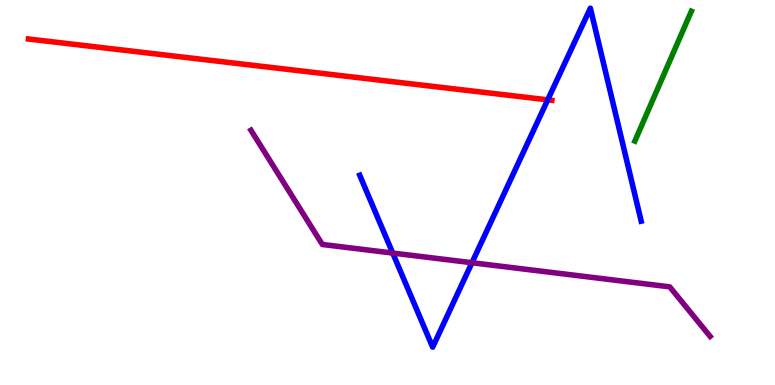[{'lines': ['blue', 'red'], 'intersections': [{'x': 7.07, 'y': 7.41}]}, {'lines': ['green', 'red'], 'intersections': []}, {'lines': ['purple', 'red'], 'intersections': []}, {'lines': ['blue', 'green'], 'intersections': []}, {'lines': ['blue', 'purple'], 'intersections': [{'x': 5.07, 'y': 3.43}, {'x': 6.09, 'y': 3.18}]}, {'lines': ['green', 'purple'], 'intersections': []}]